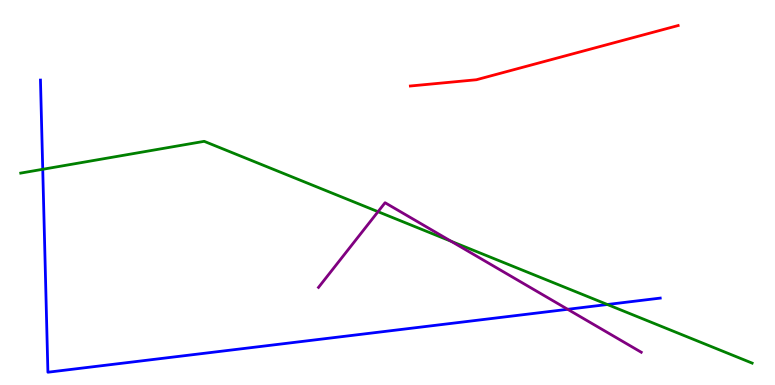[{'lines': ['blue', 'red'], 'intersections': []}, {'lines': ['green', 'red'], 'intersections': []}, {'lines': ['purple', 'red'], 'intersections': []}, {'lines': ['blue', 'green'], 'intersections': [{'x': 0.551, 'y': 5.6}, {'x': 7.84, 'y': 2.09}]}, {'lines': ['blue', 'purple'], 'intersections': [{'x': 7.32, 'y': 1.97}]}, {'lines': ['green', 'purple'], 'intersections': [{'x': 4.88, 'y': 4.5}, {'x': 5.82, 'y': 3.73}]}]